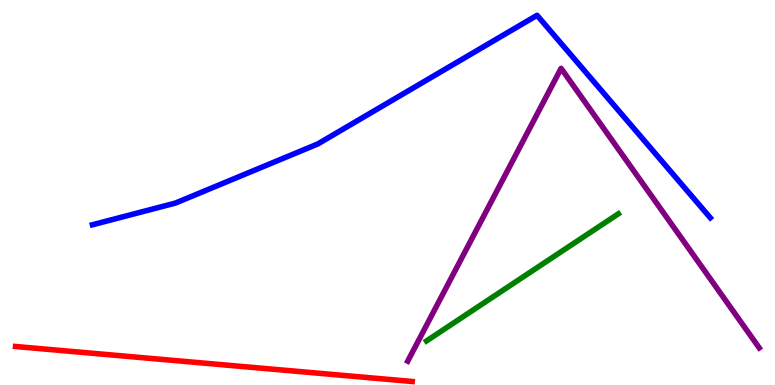[{'lines': ['blue', 'red'], 'intersections': []}, {'lines': ['green', 'red'], 'intersections': []}, {'lines': ['purple', 'red'], 'intersections': []}, {'lines': ['blue', 'green'], 'intersections': []}, {'lines': ['blue', 'purple'], 'intersections': []}, {'lines': ['green', 'purple'], 'intersections': []}]